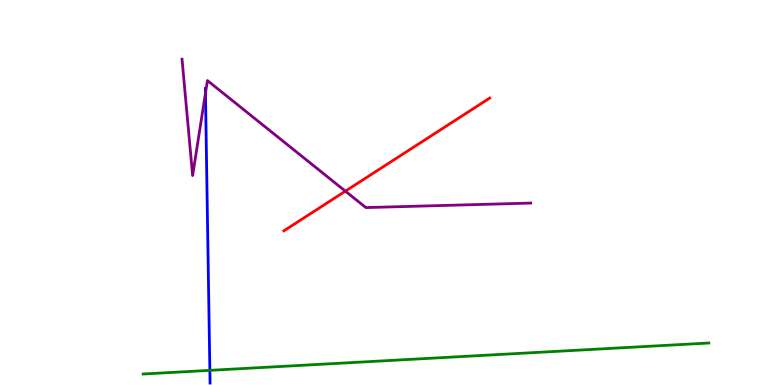[{'lines': ['blue', 'red'], 'intersections': []}, {'lines': ['green', 'red'], 'intersections': []}, {'lines': ['purple', 'red'], 'intersections': [{'x': 4.46, 'y': 5.03}]}, {'lines': ['blue', 'green'], 'intersections': [{'x': 2.71, 'y': 0.38}]}, {'lines': ['blue', 'purple'], 'intersections': [{'x': 2.65, 'y': 7.58}]}, {'lines': ['green', 'purple'], 'intersections': []}]